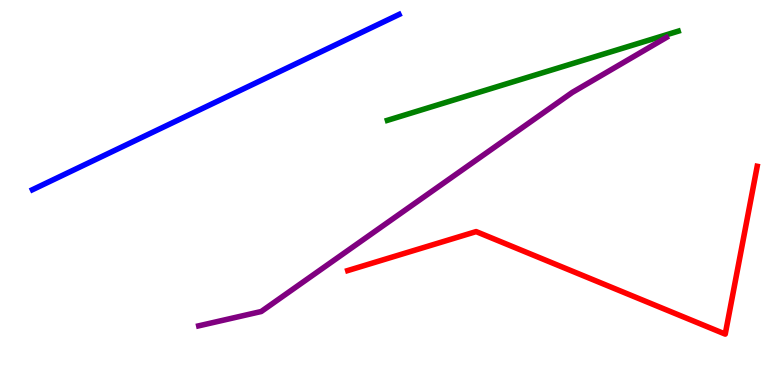[{'lines': ['blue', 'red'], 'intersections': []}, {'lines': ['green', 'red'], 'intersections': []}, {'lines': ['purple', 'red'], 'intersections': []}, {'lines': ['blue', 'green'], 'intersections': []}, {'lines': ['blue', 'purple'], 'intersections': []}, {'lines': ['green', 'purple'], 'intersections': []}]